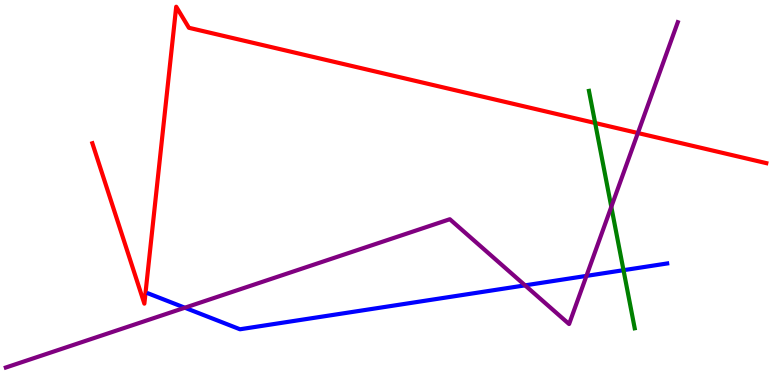[{'lines': ['blue', 'red'], 'intersections': []}, {'lines': ['green', 'red'], 'intersections': [{'x': 7.68, 'y': 6.8}]}, {'lines': ['purple', 'red'], 'intersections': [{'x': 8.23, 'y': 6.54}]}, {'lines': ['blue', 'green'], 'intersections': [{'x': 8.05, 'y': 2.98}]}, {'lines': ['blue', 'purple'], 'intersections': [{'x': 2.39, 'y': 2.01}, {'x': 6.78, 'y': 2.59}, {'x': 7.57, 'y': 2.83}]}, {'lines': ['green', 'purple'], 'intersections': [{'x': 7.89, 'y': 4.63}]}]